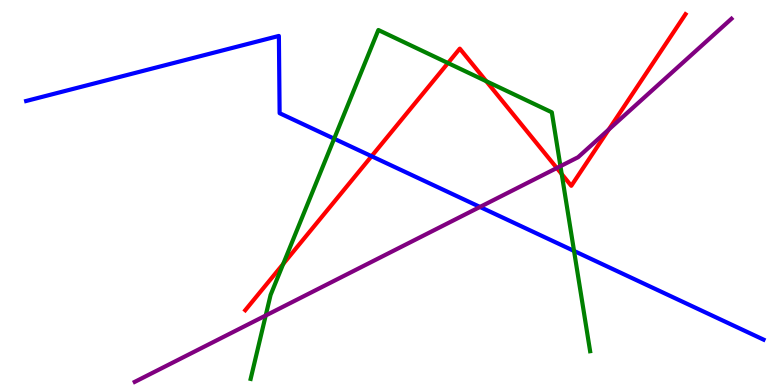[{'lines': ['blue', 'red'], 'intersections': [{'x': 4.79, 'y': 5.94}]}, {'lines': ['green', 'red'], 'intersections': [{'x': 3.65, 'y': 3.14}, {'x': 5.78, 'y': 8.36}, {'x': 6.27, 'y': 7.89}, {'x': 7.25, 'y': 5.48}]}, {'lines': ['purple', 'red'], 'intersections': [{'x': 7.18, 'y': 5.64}, {'x': 7.85, 'y': 6.64}]}, {'lines': ['blue', 'green'], 'intersections': [{'x': 4.31, 'y': 6.4}, {'x': 7.41, 'y': 3.48}]}, {'lines': ['blue', 'purple'], 'intersections': [{'x': 6.19, 'y': 4.62}]}, {'lines': ['green', 'purple'], 'intersections': [{'x': 3.43, 'y': 1.8}, {'x': 7.23, 'y': 5.68}]}]